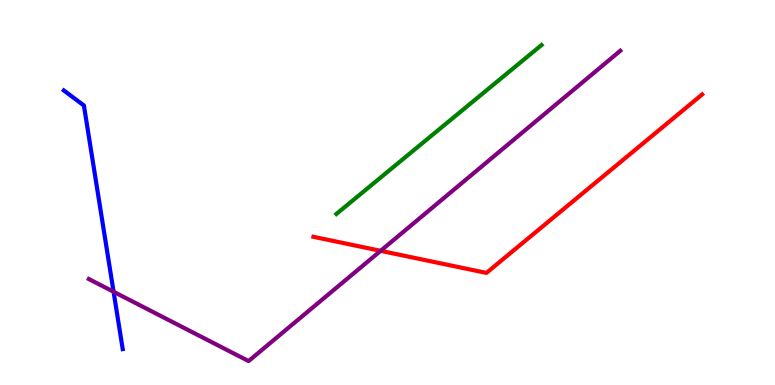[{'lines': ['blue', 'red'], 'intersections': []}, {'lines': ['green', 'red'], 'intersections': []}, {'lines': ['purple', 'red'], 'intersections': [{'x': 4.91, 'y': 3.48}]}, {'lines': ['blue', 'green'], 'intersections': []}, {'lines': ['blue', 'purple'], 'intersections': [{'x': 1.47, 'y': 2.42}]}, {'lines': ['green', 'purple'], 'intersections': []}]